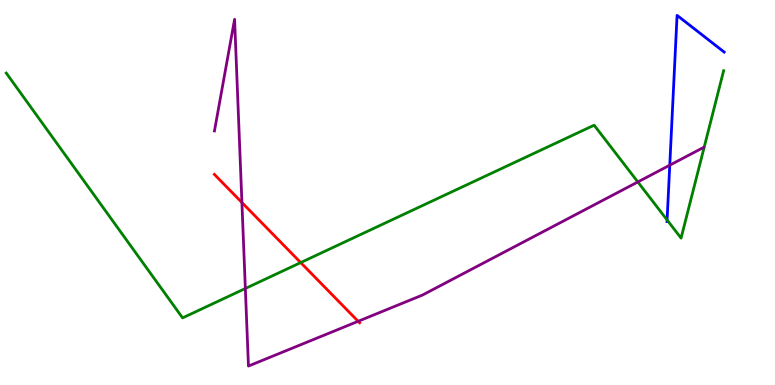[{'lines': ['blue', 'red'], 'intersections': []}, {'lines': ['green', 'red'], 'intersections': [{'x': 3.88, 'y': 3.18}]}, {'lines': ['purple', 'red'], 'intersections': [{'x': 3.12, 'y': 4.74}, {'x': 4.62, 'y': 1.65}]}, {'lines': ['blue', 'green'], 'intersections': [{'x': 8.61, 'y': 4.29}]}, {'lines': ['blue', 'purple'], 'intersections': [{'x': 8.64, 'y': 5.71}]}, {'lines': ['green', 'purple'], 'intersections': [{'x': 3.17, 'y': 2.51}, {'x': 8.23, 'y': 5.27}]}]